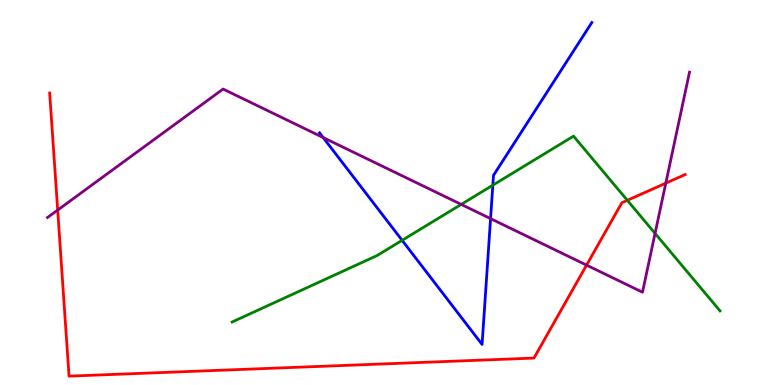[{'lines': ['blue', 'red'], 'intersections': []}, {'lines': ['green', 'red'], 'intersections': [{'x': 8.09, 'y': 4.8}]}, {'lines': ['purple', 'red'], 'intersections': [{'x': 0.744, 'y': 4.54}, {'x': 7.57, 'y': 3.11}, {'x': 8.59, 'y': 5.24}]}, {'lines': ['blue', 'green'], 'intersections': [{'x': 5.19, 'y': 3.76}, {'x': 6.36, 'y': 5.19}]}, {'lines': ['blue', 'purple'], 'intersections': [{'x': 4.17, 'y': 6.43}, {'x': 6.33, 'y': 4.32}]}, {'lines': ['green', 'purple'], 'intersections': [{'x': 5.95, 'y': 4.69}, {'x': 8.45, 'y': 3.94}]}]